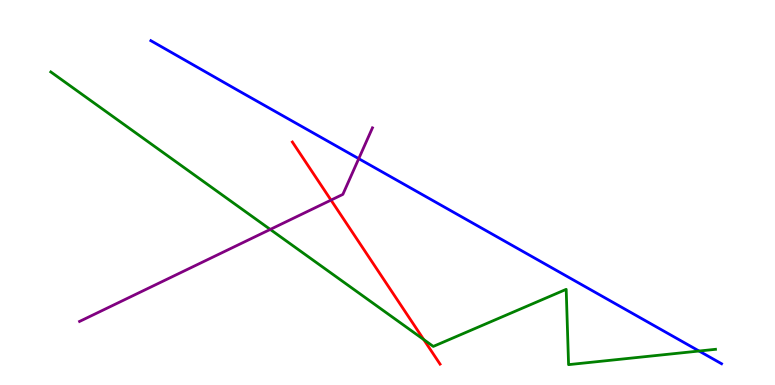[{'lines': ['blue', 'red'], 'intersections': []}, {'lines': ['green', 'red'], 'intersections': [{'x': 5.47, 'y': 1.18}]}, {'lines': ['purple', 'red'], 'intersections': [{'x': 4.27, 'y': 4.8}]}, {'lines': ['blue', 'green'], 'intersections': [{'x': 9.02, 'y': 0.882}]}, {'lines': ['blue', 'purple'], 'intersections': [{'x': 4.63, 'y': 5.88}]}, {'lines': ['green', 'purple'], 'intersections': [{'x': 3.49, 'y': 4.04}]}]